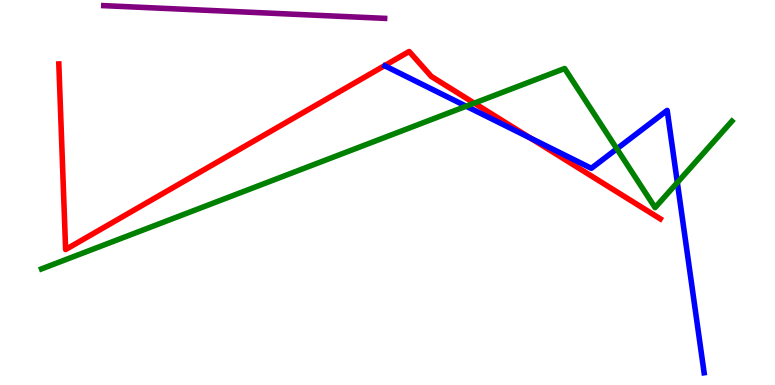[{'lines': ['blue', 'red'], 'intersections': [{'x': 6.84, 'y': 6.41}]}, {'lines': ['green', 'red'], 'intersections': [{'x': 6.12, 'y': 7.32}]}, {'lines': ['purple', 'red'], 'intersections': []}, {'lines': ['blue', 'green'], 'intersections': [{'x': 6.02, 'y': 7.24}, {'x': 7.96, 'y': 6.13}, {'x': 8.74, 'y': 5.26}]}, {'lines': ['blue', 'purple'], 'intersections': []}, {'lines': ['green', 'purple'], 'intersections': []}]